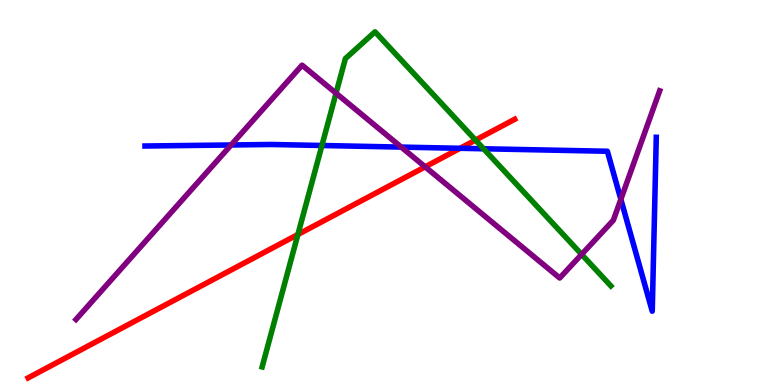[{'lines': ['blue', 'red'], 'intersections': [{'x': 5.94, 'y': 6.15}]}, {'lines': ['green', 'red'], 'intersections': [{'x': 3.84, 'y': 3.91}, {'x': 6.14, 'y': 6.36}]}, {'lines': ['purple', 'red'], 'intersections': [{'x': 5.49, 'y': 5.67}]}, {'lines': ['blue', 'green'], 'intersections': [{'x': 4.15, 'y': 6.22}, {'x': 6.24, 'y': 6.14}]}, {'lines': ['blue', 'purple'], 'intersections': [{'x': 2.98, 'y': 6.23}, {'x': 5.18, 'y': 6.18}, {'x': 8.01, 'y': 4.82}]}, {'lines': ['green', 'purple'], 'intersections': [{'x': 4.34, 'y': 7.58}, {'x': 7.5, 'y': 3.39}]}]